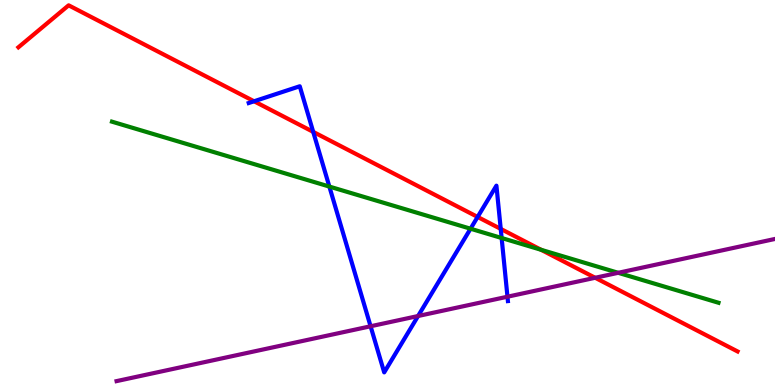[{'lines': ['blue', 'red'], 'intersections': [{'x': 3.28, 'y': 7.37}, {'x': 4.04, 'y': 6.57}, {'x': 6.16, 'y': 4.37}, {'x': 6.46, 'y': 4.05}]}, {'lines': ['green', 'red'], 'intersections': [{'x': 6.98, 'y': 3.51}]}, {'lines': ['purple', 'red'], 'intersections': [{'x': 7.68, 'y': 2.79}]}, {'lines': ['blue', 'green'], 'intersections': [{'x': 4.25, 'y': 5.15}, {'x': 6.07, 'y': 4.06}, {'x': 6.47, 'y': 3.82}]}, {'lines': ['blue', 'purple'], 'intersections': [{'x': 4.78, 'y': 1.53}, {'x': 5.39, 'y': 1.79}, {'x': 6.55, 'y': 2.29}]}, {'lines': ['green', 'purple'], 'intersections': [{'x': 7.98, 'y': 2.91}]}]